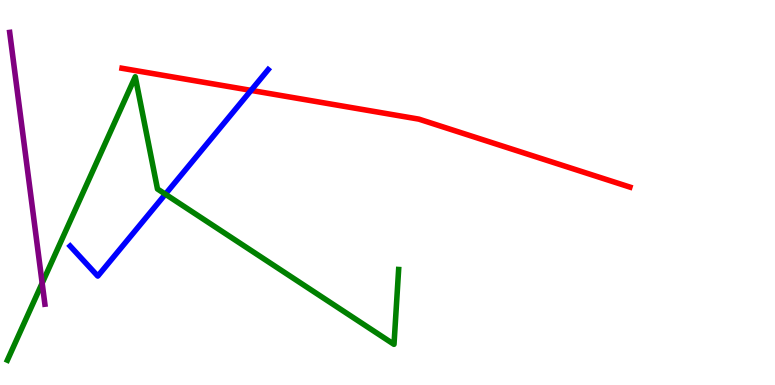[{'lines': ['blue', 'red'], 'intersections': [{'x': 3.24, 'y': 7.65}]}, {'lines': ['green', 'red'], 'intersections': []}, {'lines': ['purple', 'red'], 'intersections': []}, {'lines': ['blue', 'green'], 'intersections': [{'x': 2.13, 'y': 4.96}]}, {'lines': ['blue', 'purple'], 'intersections': []}, {'lines': ['green', 'purple'], 'intersections': [{'x': 0.544, 'y': 2.65}]}]